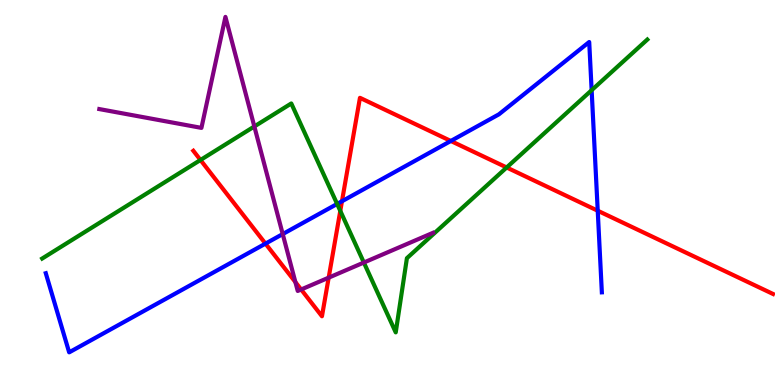[{'lines': ['blue', 'red'], 'intersections': [{'x': 3.43, 'y': 3.67}, {'x': 4.41, 'y': 4.77}, {'x': 5.82, 'y': 6.34}, {'x': 7.71, 'y': 4.53}]}, {'lines': ['green', 'red'], 'intersections': [{'x': 2.59, 'y': 5.84}, {'x': 4.39, 'y': 4.52}, {'x': 6.54, 'y': 5.65}]}, {'lines': ['purple', 'red'], 'intersections': [{'x': 3.81, 'y': 2.67}, {'x': 3.89, 'y': 2.48}, {'x': 4.24, 'y': 2.79}]}, {'lines': ['blue', 'green'], 'intersections': [{'x': 4.35, 'y': 4.7}, {'x': 7.63, 'y': 7.66}]}, {'lines': ['blue', 'purple'], 'intersections': [{'x': 3.65, 'y': 3.92}]}, {'lines': ['green', 'purple'], 'intersections': [{'x': 3.28, 'y': 6.72}, {'x': 4.69, 'y': 3.18}]}]